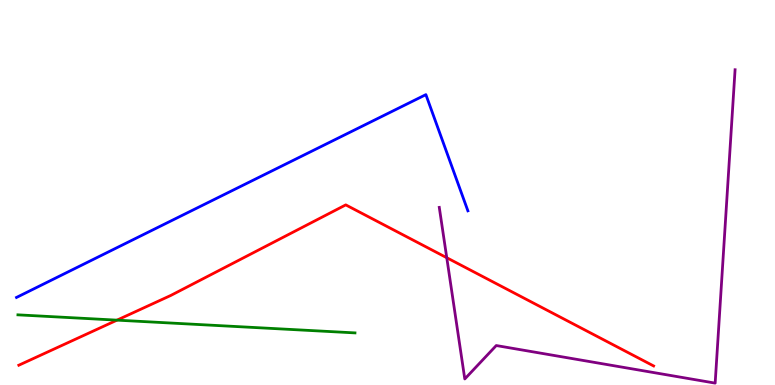[{'lines': ['blue', 'red'], 'intersections': []}, {'lines': ['green', 'red'], 'intersections': [{'x': 1.51, 'y': 1.68}]}, {'lines': ['purple', 'red'], 'intersections': [{'x': 5.76, 'y': 3.31}]}, {'lines': ['blue', 'green'], 'intersections': []}, {'lines': ['blue', 'purple'], 'intersections': []}, {'lines': ['green', 'purple'], 'intersections': []}]